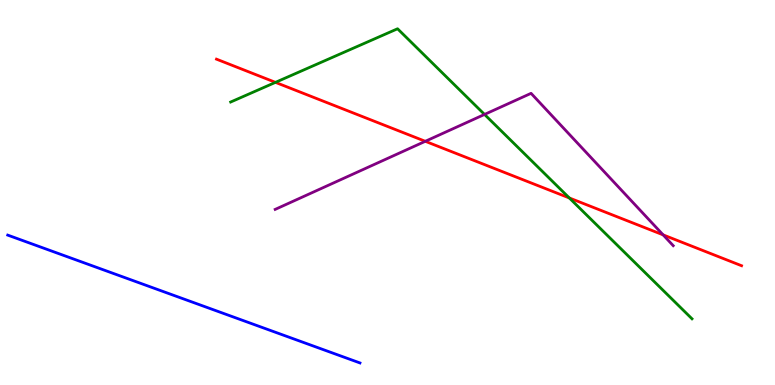[{'lines': ['blue', 'red'], 'intersections': []}, {'lines': ['green', 'red'], 'intersections': [{'x': 3.55, 'y': 7.86}, {'x': 7.35, 'y': 4.86}]}, {'lines': ['purple', 'red'], 'intersections': [{'x': 5.49, 'y': 6.33}, {'x': 8.56, 'y': 3.9}]}, {'lines': ['blue', 'green'], 'intersections': []}, {'lines': ['blue', 'purple'], 'intersections': []}, {'lines': ['green', 'purple'], 'intersections': [{'x': 6.25, 'y': 7.03}]}]